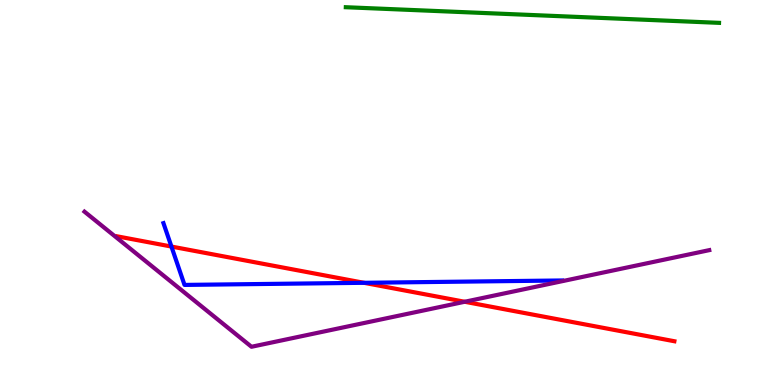[{'lines': ['blue', 'red'], 'intersections': [{'x': 2.21, 'y': 3.6}, {'x': 4.7, 'y': 2.65}]}, {'lines': ['green', 'red'], 'intersections': []}, {'lines': ['purple', 'red'], 'intersections': [{'x': 6.0, 'y': 2.16}]}, {'lines': ['blue', 'green'], 'intersections': []}, {'lines': ['blue', 'purple'], 'intersections': []}, {'lines': ['green', 'purple'], 'intersections': []}]